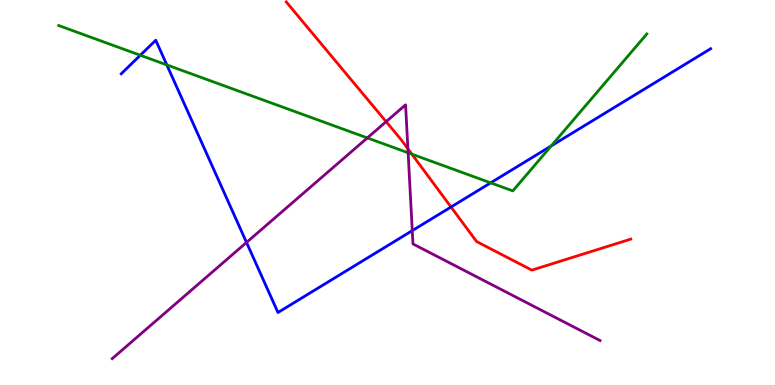[{'lines': ['blue', 'red'], 'intersections': [{'x': 5.82, 'y': 4.62}]}, {'lines': ['green', 'red'], 'intersections': [{'x': 5.31, 'y': 6.0}]}, {'lines': ['purple', 'red'], 'intersections': [{'x': 4.98, 'y': 6.84}, {'x': 5.26, 'y': 6.13}]}, {'lines': ['blue', 'green'], 'intersections': [{'x': 1.81, 'y': 8.56}, {'x': 2.15, 'y': 8.31}, {'x': 6.33, 'y': 5.25}, {'x': 7.11, 'y': 6.21}]}, {'lines': ['blue', 'purple'], 'intersections': [{'x': 3.18, 'y': 3.7}, {'x': 5.32, 'y': 4.01}]}, {'lines': ['green', 'purple'], 'intersections': [{'x': 4.74, 'y': 6.42}, {'x': 5.27, 'y': 6.03}]}]